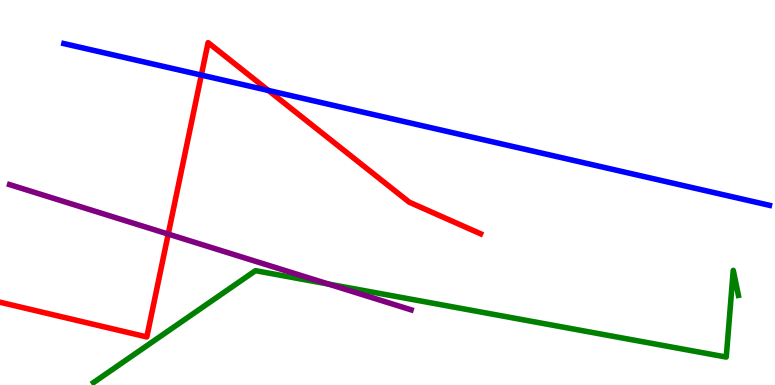[{'lines': ['blue', 'red'], 'intersections': [{'x': 2.6, 'y': 8.05}, {'x': 3.46, 'y': 7.65}]}, {'lines': ['green', 'red'], 'intersections': []}, {'lines': ['purple', 'red'], 'intersections': [{'x': 2.17, 'y': 3.92}]}, {'lines': ['blue', 'green'], 'intersections': []}, {'lines': ['blue', 'purple'], 'intersections': []}, {'lines': ['green', 'purple'], 'intersections': [{'x': 4.24, 'y': 2.62}]}]